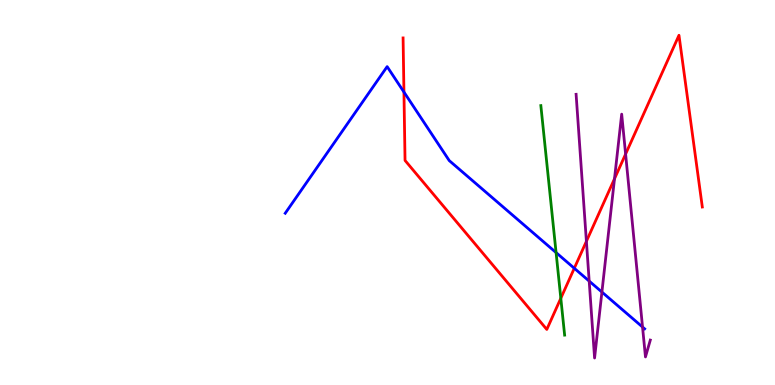[{'lines': ['blue', 'red'], 'intersections': [{'x': 5.21, 'y': 7.61}, {'x': 7.41, 'y': 3.03}]}, {'lines': ['green', 'red'], 'intersections': [{'x': 7.24, 'y': 2.25}]}, {'lines': ['purple', 'red'], 'intersections': [{'x': 7.57, 'y': 3.73}, {'x': 7.93, 'y': 5.36}, {'x': 8.07, 'y': 6.0}]}, {'lines': ['blue', 'green'], 'intersections': [{'x': 7.18, 'y': 3.44}]}, {'lines': ['blue', 'purple'], 'intersections': [{'x': 7.6, 'y': 2.7}, {'x': 7.77, 'y': 2.41}, {'x': 8.29, 'y': 1.51}]}, {'lines': ['green', 'purple'], 'intersections': []}]